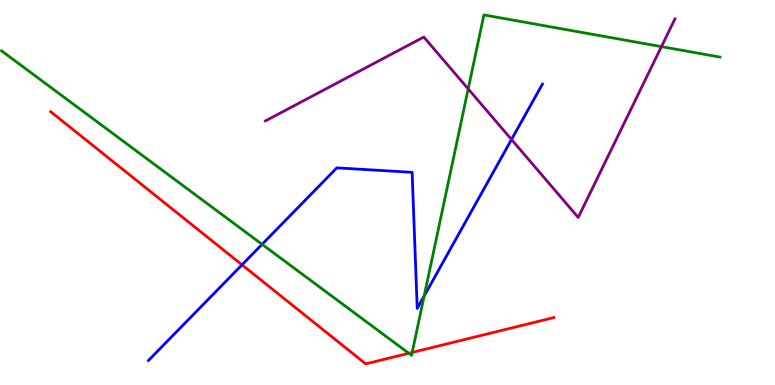[{'lines': ['blue', 'red'], 'intersections': [{'x': 3.12, 'y': 3.12}]}, {'lines': ['green', 'red'], 'intersections': [{'x': 5.27, 'y': 0.824}, {'x': 5.32, 'y': 0.846}]}, {'lines': ['purple', 'red'], 'intersections': []}, {'lines': ['blue', 'green'], 'intersections': [{'x': 3.38, 'y': 3.65}, {'x': 5.47, 'y': 2.31}]}, {'lines': ['blue', 'purple'], 'intersections': [{'x': 6.6, 'y': 6.38}]}, {'lines': ['green', 'purple'], 'intersections': [{'x': 6.04, 'y': 7.69}, {'x': 8.53, 'y': 8.79}]}]